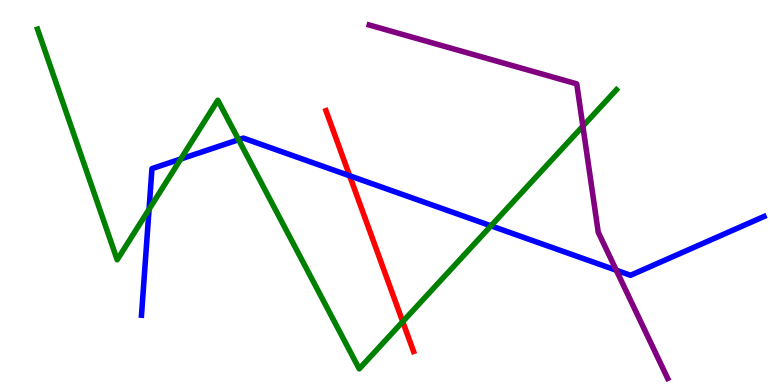[{'lines': ['blue', 'red'], 'intersections': [{'x': 4.51, 'y': 5.43}]}, {'lines': ['green', 'red'], 'intersections': [{'x': 5.2, 'y': 1.65}]}, {'lines': ['purple', 'red'], 'intersections': []}, {'lines': ['blue', 'green'], 'intersections': [{'x': 1.92, 'y': 4.56}, {'x': 2.33, 'y': 5.87}, {'x': 3.08, 'y': 6.37}, {'x': 6.34, 'y': 4.13}]}, {'lines': ['blue', 'purple'], 'intersections': [{'x': 7.95, 'y': 2.98}]}, {'lines': ['green', 'purple'], 'intersections': [{'x': 7.52, 'y': 6.72}]}]